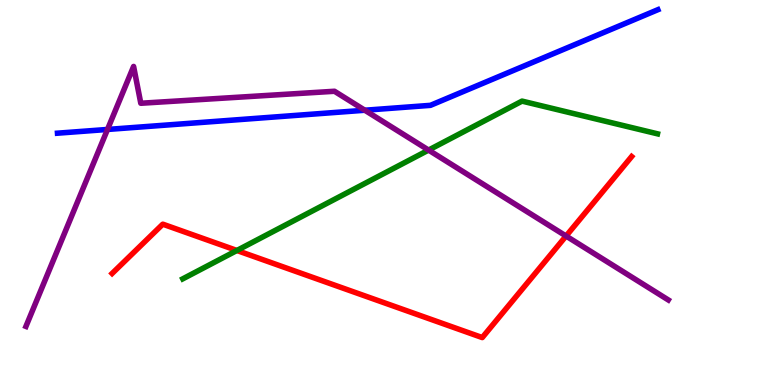[{'lines': ['blue', 'red'], 'intersections': []}, {'lines': ['green', 'red'], 'intersections': [{'x': 3.06, 'y': 3.49}]}, {'lines': ['purple', 'red'], 'intersections': [{'x': 7.3, 'y': 3.87}]}, {'lines': ['blue', 'green'], 'intersections': []}, {'lines': ['blue', 'purple'], 'intersections': [{'x': 1.39, 'y': 6.64}, {'x': 4.71, 'y': 7.14}]}, {'lines': ['green', 'purple'], 'intersections': [{'x': 5.53, 'y': 6.1}]}]